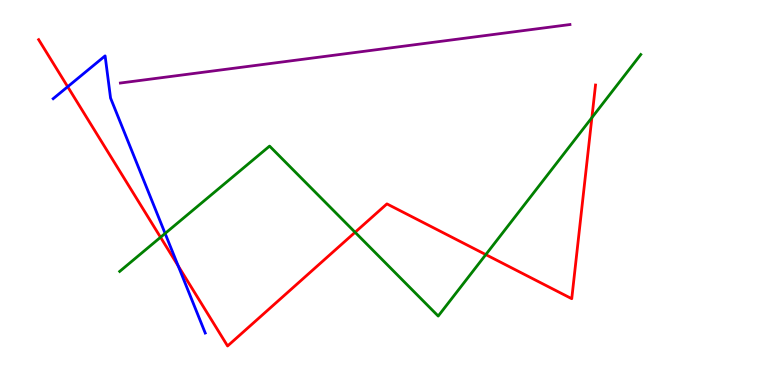[{'lines': ['blue', 'red'], 'intersections': [{'x': 0.873, 'y': 7.75}, {'x': 2.3, 'y': 3.09}]}, {'lines': ['green', 'red'], 'intersections': [{'x': 2.07, 'y': 3.84}, {'x': 4.58, 'y': 3.97}, {'x': 6.27, 'y': 3.39}, {'x': 7.64, 'y': 6.94}]}, {'lines': ['purple', 'red'], 'intersections': []}, {'lines': ['blue', 'green'], 'intersections': [{'x': 2.13, 'y': 3.94}]}, {'lines': ['blue', 'purple'], 'intersections': []}, {'lines': ['green', 'purple'], 'intersections': []}]